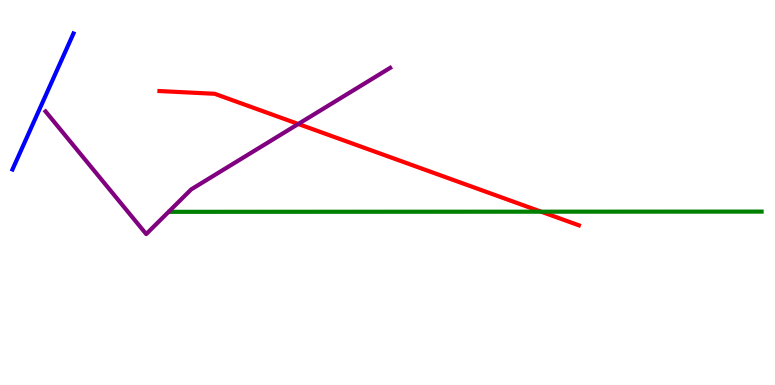[{'lines': ['blue', 'red'], 'intersections': []}, {'lines': ['green', 'red'], 'intersections': [{'x': 6.98, 'y': 4.5}]}, {'lines': ['purple', 'red'], 'intersections': [{'x': 3.85, 'y': 6.78}]}, {'lines': ['blue', 'green'], 'intersections': []}, {'lines': ['blue', 'purple'], 'intersections': []}, {'lines': ['green', 'purple'], 'intersections': []}]